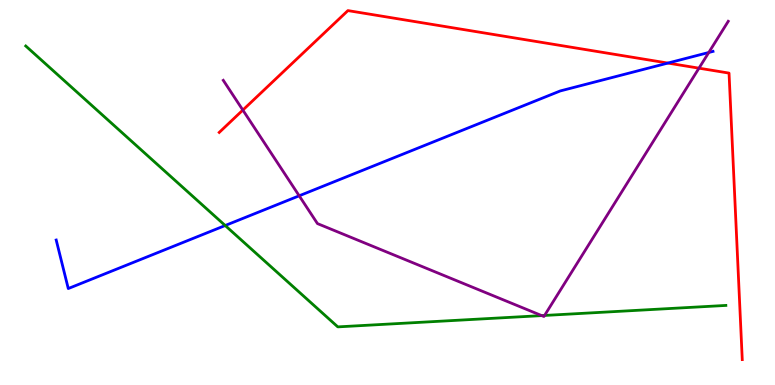[{'lines': ['blue', 'red'], 'intersections': [{'x': 8.62, 'y': 8.36}]}, {'lines': ['green', 'red'], 'intersections': []}, {'lines': ['purple', 'red'], 'intersections': [{'x': 3.13, 'y': 7.14}, {'x': 9.02, 'y': 8.23}]}, {'lines': ['blue', 'green'], 'intersections': [{'x': 2.91, 'y': 4.14}]}, {'lines': ['blue', 'purple'], 'intersections': [{'x': 3.86, 'y': 4.91}, {'x': 9.15, 'y': 8.64}]}, {'lines': ['green', 'purple'], 'intersections': [{'x': 6.99, 'y': 1.8}, {'x': 7.03, 'y': 1.81}]}]